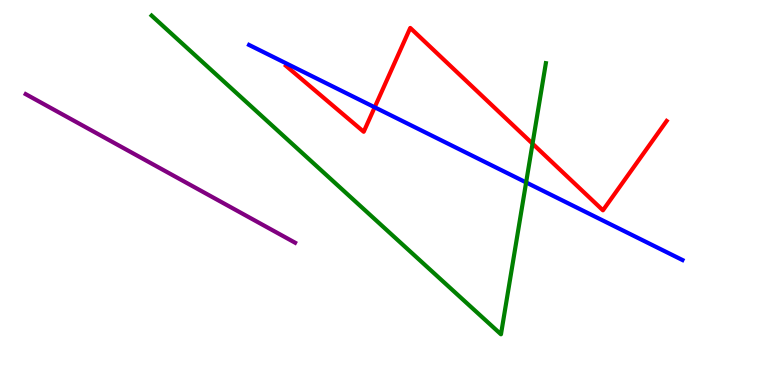[{'lines': ['blue', 'red'], 'intersections': [{'x': 4.83, 'y': 7.21}]}, {'lines': ['green', 'red'], 'intersections': [{'x': 6.87, 'y': 6.27}]}, {'lines': ['purple', 'red'], 'intersections': []}, {'lines': ['blue', 'green'], 'intersections': [{'x': 6.79, 'y': 5.26}]}, {'lines': ['blue', 'purple'], 'intersections': []}, {'lines': ['green', 'purple'], 'intersections': []}]